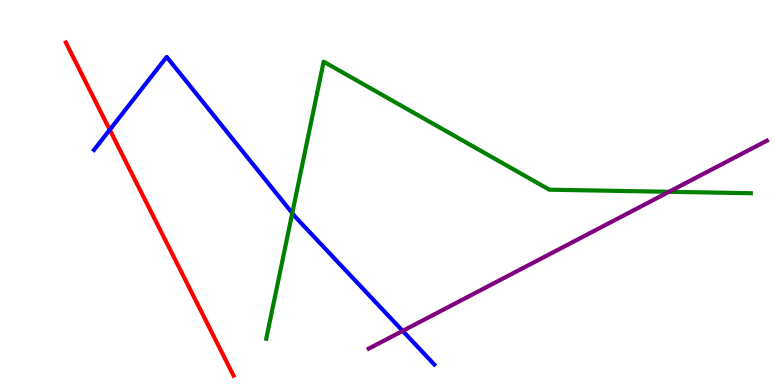[{'lines': ['blue', 'red'], 'intersections': [{'x': 1.42, 'y': 6.63}]}, {'lines': ['green', 'red'], 'intersections': []}, {'lines': ['purple', 'red'], 'intersections': []}, {'lines': ['blue', 'green'], 'intersections': [{'x': 3.77, 'y': 4.46}]}, {'lines': ['blue', 'purple'], 'intersections': [{'x': 5.2, 'y': 1.41}]}, {'lines': ['green', 'purple'], 'intersections': [{'x': 8.63, 'y': 5.02}]}]